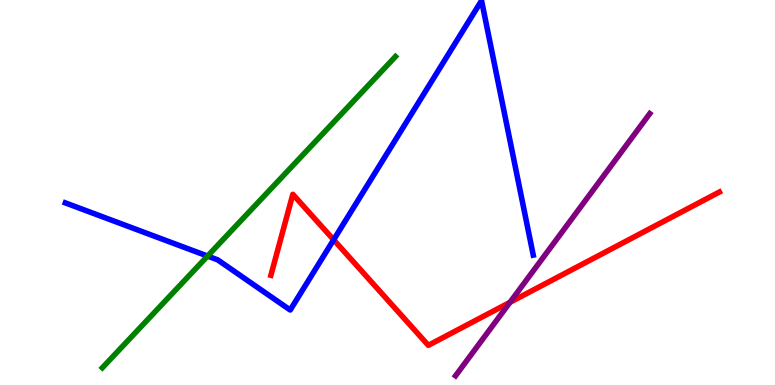[{'lines': ['blue', 'red'], 'intersections': [{'x': 4.31, 'y': 3.77}]}, {'lines': ['green', 'red'], 'intersections': []}, {'lines': ['purple', 'red'], 'intersections': [{'x': 6.58, 'y': 2.15}]}, {'lines': ['blue', 'green'], 'intersections': [{'x': 2.68, 'y': 3.35}]}, {'lines': ['blue', 'purple'], 'intersections': []}, {'lines': ['green', 'purple'], 'intersections': []}]